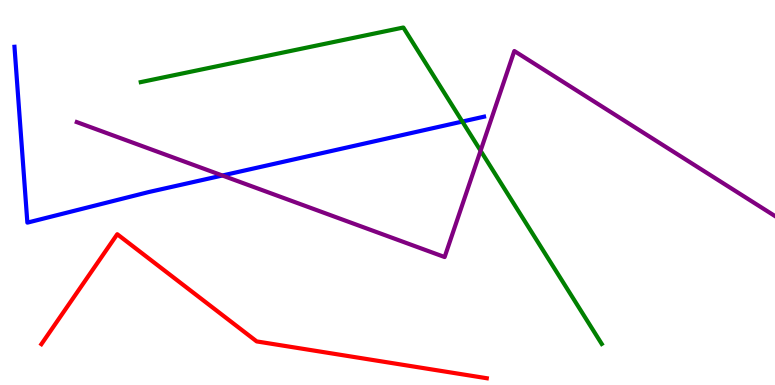[{'lines': ['blue', 'red'], 'intersections': []}, {'lines': ['green', 'red'], 'intersections': []}, {'lines': ['purple', 'red'], 'intersections': []}, {'lines': ['blue', 'green'], 'intersections': [{'x': 5.97, 'y': 6.84}]}, {'lines': ['blue', 'purple'], 'intersections': [{'x': 2.87, 'y': 5.44}]}, {'lines': ['green', 'purple'], 'intersections': [{'x': 6.2, 'y': 6.09}]}]